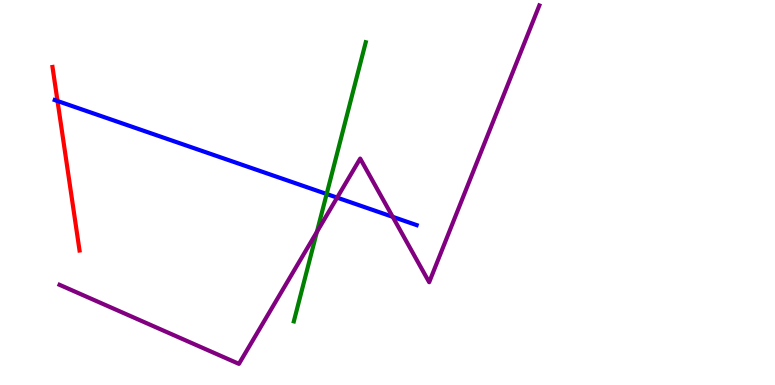[{'lines': ['blue', 'red'], 'intersections': [{'x': 0.742, 'y': 7.38}]}, {'lines': ['green', 'red'], 'intersections': []}, {'lines': ['purple', 'red'], 'intersections': []}, {'lines': ['blue', 'green'], 'intersections': [{'x': 4.21, 'y': 4.96}]}, {'lines': ['blue', 'purple'], 'intersections': [{'x': 4.35, 'y': 4.87}, {'x': 5.07, 'y': 4.37}]}, {'lines': ['green', 'purple'], 'intersections': [{'x': 4.09, 'y': 3.98}]}]